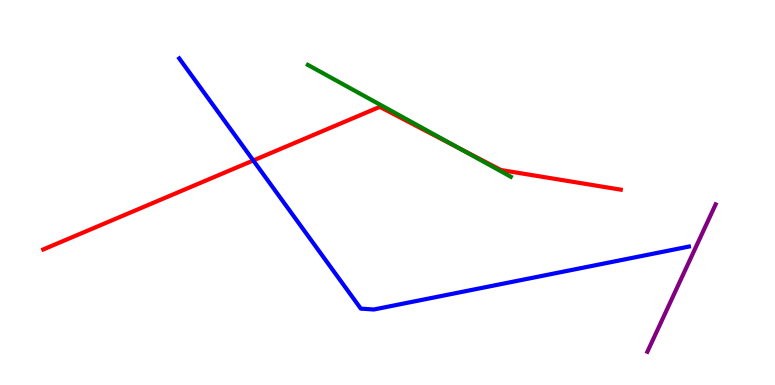[{'lines': ['blue', 'red'], 'intersections': [{'x': 3.27, 'y': 5.83}]}, {'lines': ['green', 'red'], 'intersections': [{'x': 5.92, 'y': 6.15}]}, {'lines': ['purple', 'red'], 'intersections': []}, {'lines': ['blue', 'green'], 'intersections': []}, {'lines': ['blue', 'purple'], 'intersections': []}, {'lines': ['green', 'purple'], 'intersections': []}]